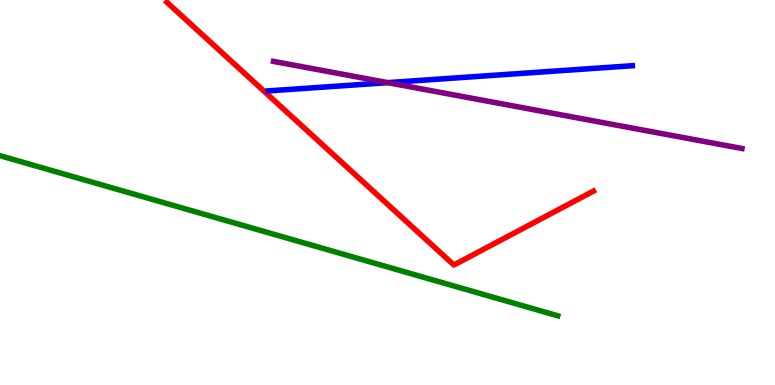[{'lines': ['blue', 'red'], 'intersections': []}, {'lines': ['green', 'red'], 'intersections': []}, {'lines': ['purple', 'red'], 'intersections': []}, {'lines': ['blue', 'green'], 'intersections': []}, {'lines': ['blue', 'purple'], 'intersections': [{'x': 5.0, 'y': 7.85}]}, {'lines': ['green', 'purple'], 'intersections': []}]